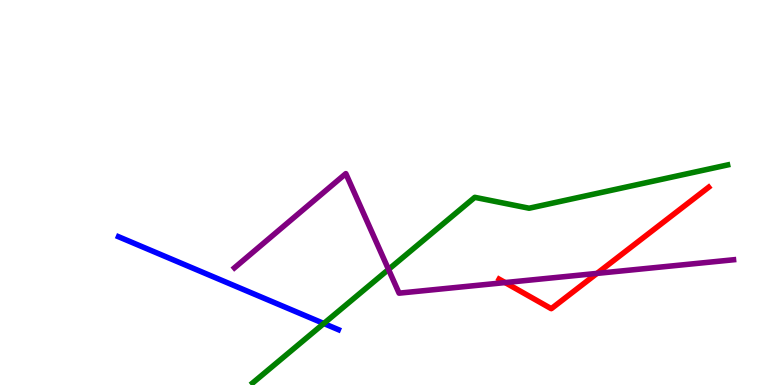[{'lines': ['blue', 'red'], 'intersections': []}, {'lines': ['green', 'red'], 'intersections': []}, {'lines': ['purple', 'red'], 'intersections': [{'x': 6.52, 'y': 2.66}, {'x': 7.7, 'y': 2.9}]}, {'lines': ['blue', 'green'], 'intersections': [{'x': 4.18, 'y': 1.6}]}, {'lines': ['blue', 'purple'], 'intersections': []}, {'lines': ['green', 'purple'], 'intersections': [{'x': 5.01, 'y': 3.0}]}]